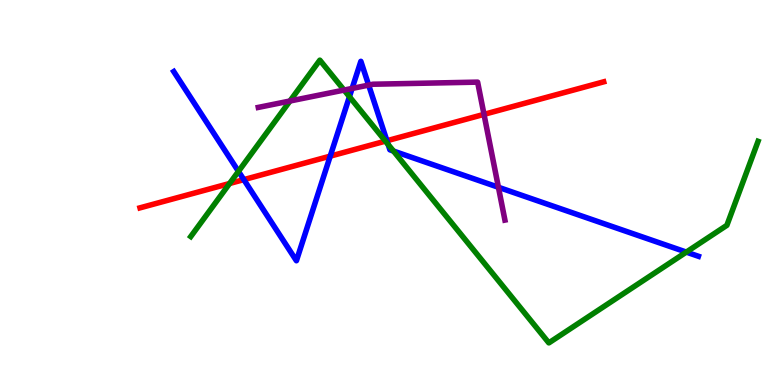[{'lines': ['blue', 'red'], 'intersections': [{'x': 3.15, 'y': 5.33}, {'x': 4.26, 'y': 5.94}, {'x': 4.99, 'y': 6.34}]}, {'lines': ['green', 'red'], 'intersections': [{'x': 2.96, 'y': 5.23}, {'x': 4.97, 'y': 6.33}]}, {'lines': ['purple', 'red'], 'intersections': [{'x': 6.25, 'y': 7.03}]}, {'lines': ['blue', 'green'], 'intersections': [{'x': 3.08, 'y': 5.55}, {'x': 4.51, 'y': 7.49}, {'x': 5.01, 'y': 6.25}, {'x': 5.08, 'y': 6.08}, {'x': 8.86, 'y': 3.45}]}, {'lines': ['blue', 'purple'], 'intersections': [{'x': 4.54, 'y': 7.7}, {'x': 4.76, 'y': 7.79}, {'x': 6.43, 'y': 5.14}]}, {'lines': ['green', 'purple'], 'intersections': [{'x': 3.74, 'y': 7.38}, {'x': 4.44, 'y': 7.66}]}]